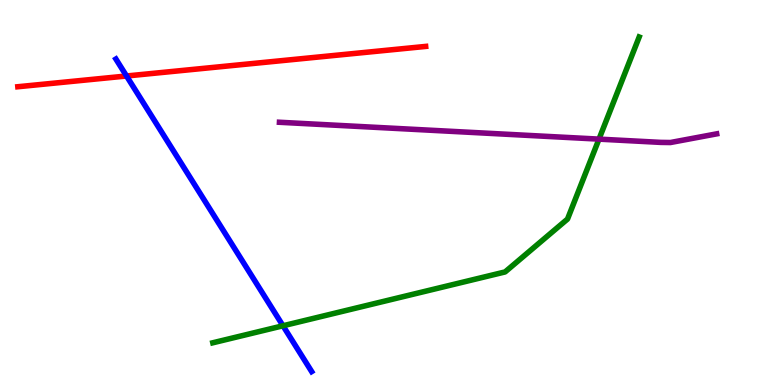[{'lines': ['blue', 'red'], 'intersections': [{'x': 1.63, 'y': 8.03}]}, {'lines': ['green', 'red'], 'intersections': []}, {'lines': ['purple', 'red'], 'intersections': []}, {'lines': ['blue', 'green'], 'intersections': [{'x': 3.65, 'y': 1.54}]}, {'lines': ['blue', 'purple'], 'intersections': []}, {'lines': ['green', 'purple'], 'intersections': [{'x': 7.73, 'y': 6.39}]}]